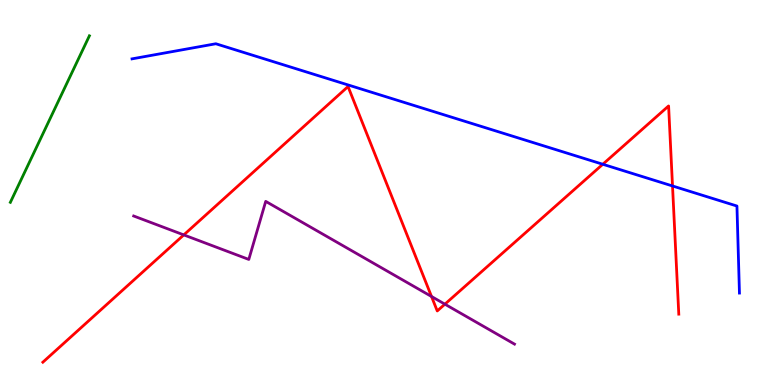[{'lines': ['blue', 'red'], 'intersections': [{'x': 7.78, 'y': 5.73}, {'x': 8.68, 'y': 5.17}]}, {'lines': ['green', 'red'], 'intersections': []}, {'lines': ['purple', 'red'], 'intersections': [{'x': 2.37, 'y': 3.9}, {'x': 5.57, 'y': 2.3}, {'x': 5.74, 'y': 2.1}]}, {'lines': ['blue', 'green'], 'intersections': []}, {'lines': ['blue', 'purple'], 'intersections': []}, {'lines': ['green', 'purple'], 'intersections': []}]